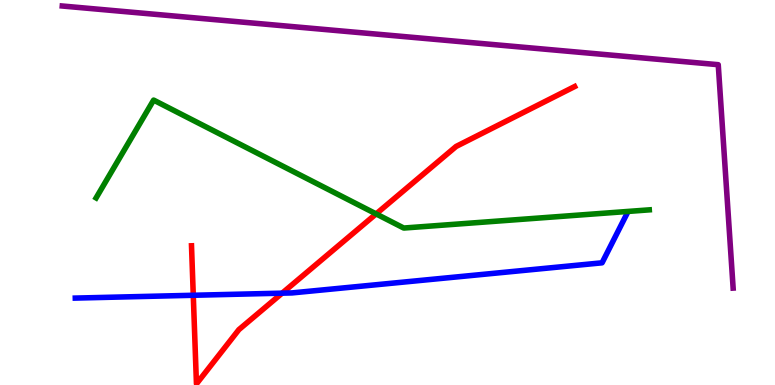[{'lines': ['blue', 'red'], 'intersections': [{'x': 2.49, 'y': 2.33}, {'x': 3.64, 'y': 2.39}]}, {'lines': ['green', 'red'], 'intersections': [{'x': 4.85, 'y': 4.44}]}, {'lines': ['purple', 'red'], 'intersections': []}, {'lines': ['blue', 'green'], 'intersections': []}, {'lines': ['blue', 'purple'], 'intersections': []}, {'lines': ['green', 'purple'], 'intersections': []}]